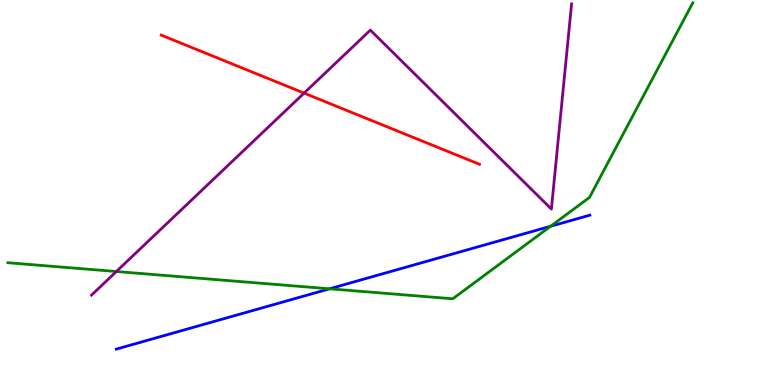[{'lines': ['blue', 'red'], 'intersections': []}, {'lines': ['green', 'red'], 'intersections': []}, {'lines': ['purple', 'red'], 'intersections': [{'x': 3.92, 'y': 7.58}]}, {'lines': ['blue', 'green'], 'intersections': [{'x': 4.25, 'y': 2.5}, {'x': 7.1, 'y': 4.12}]}, {'lines': ['blue', 'purple'], 'intersections': []}, {'lines': ['green', 'purple'], 'intersections': [{'x': 1.5, 'y': 2.95}]}]